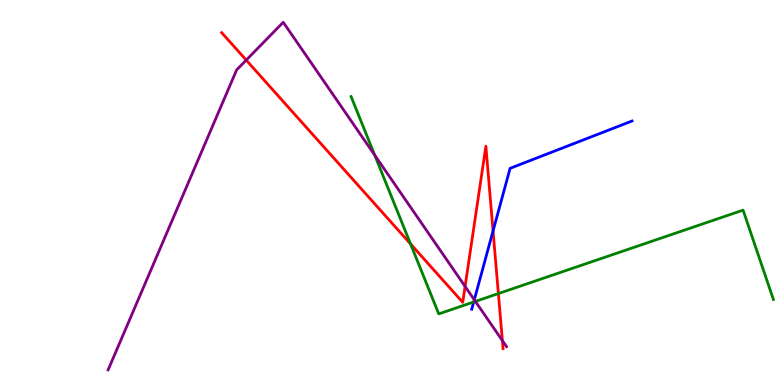[{'lines': ['blue', 'red'], 'intersections': [{'x': 6.36, 'y': 4.0}]}, {'lines': ['green', 'red'], 'intersections': [{'x': 5.3, 'y': 3.66}, {'x': 6.43, 'y': 2.37}]}, {'lines': ['purple', 'red'], 'intersections': [{'x': 3.18, 'y': 8.44}, {'x': 6.0, 'y': 2.56}, {'x': 6.48, 'y': 1.15}]}, {'lines': ['blue', 'green'], 'intersections': [{'x': 6.11, 'y': 2.16}]}, {'lines': ['blue', 'purple'], 'intersections': [{'x': 6.12, 'y': 2.21}]}, {'lines': ['green', 'purple'], 'intersections': [{'x': 4.84, 'y': 5.97}, {'x': 6.13, 'y': 2.17}]}]